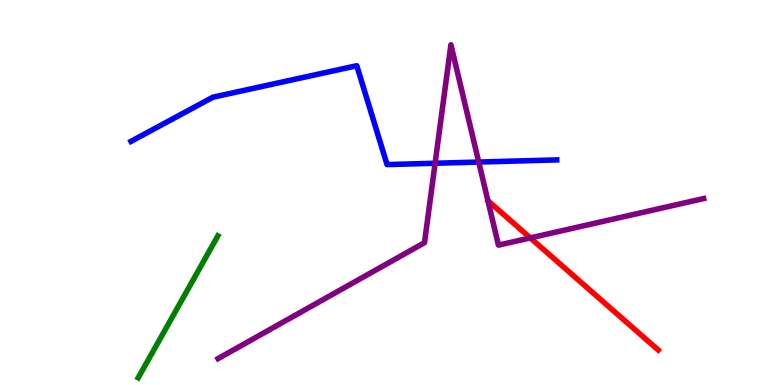[{'lines': ['blue', 'red'], 'intersections': []}, {'lines': ['green', 'red'], 'intersections': []}, {'lines': ['purple', 'red'], 'intersections': [{'x': 6.84, 'y': 3.82}]}, {'lines': ['blue', 'green'], 'intersections': []}, {'lines': ['blue', 'purple'], 'intersections': [{'x': 5.61, 'y': 5.76}, {'x': 6.18, 'y': 5.79}]}, {'lines': ['green', 'purple'], 'intersections': []}]